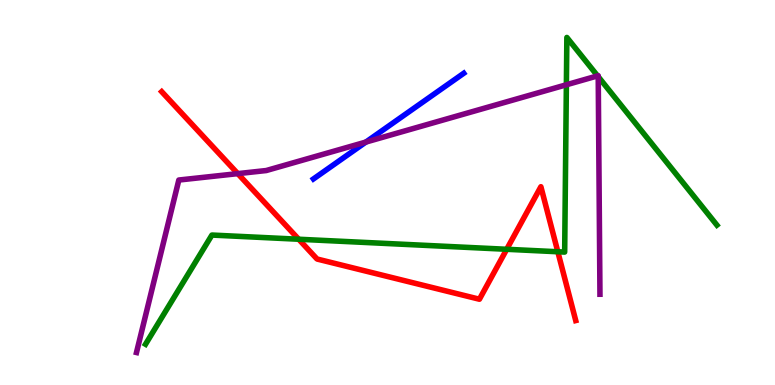[{'lines': ['blue', 'red'], 'intersections': []}, {'lines': ['green', 'red'], 'intersections': [{'x': 3.85, 'y': 3.79}, {'x': 6.54, 'y': 3.53}, {'x': 7.2, 'y': 3.46}]}, {'lines': ['purple', 'red'], 'intersections': [{'x': 3.07, 'y': 5.49}]}, {'lines': ['blue', 'green'], 'intersections': []}, {'lines': ['blue', 'purple'], 'intersections': [{'x': 4.72, 'y': 6.31}]}, {'lines': ['green', 'purple'], 'intersections': [{'x': 7.31, 'y': 7.8}, {'x': 7.71, 'y': 8.03}, {'x': 7.72, 'y': 8.01}]}]